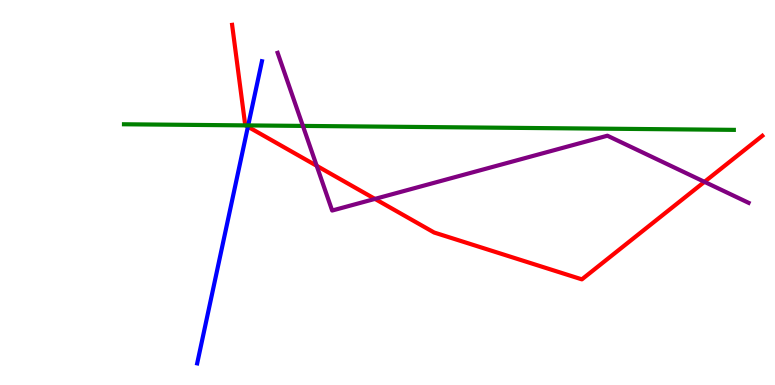[{'lines': ['blue', 'red'], 'intersections': [{'x': 3.2, 'y': 6.71}]}, {'lines': ['green', 'red'], 'intersections': [{'x': 3.17, 'y': 6.74}]}, {'lines': ['purple', 'red'], 'intersections': [{'x': 4.09, 'y': 5.69}, {'x': 4.84, 'y': 4.83}, {'x': 9.09, 'y': 5.28}]}, {'lines': ['blue', 'green'], 'intersections': [{'x': 3.2, 'y': 6.74}]}, {'lines': ['blue', 'purple'], 'intersections': []}, {'lines': ['green', 'purple'], 'intersections': [{'x': 3.91, 'y': 6.73}]}]